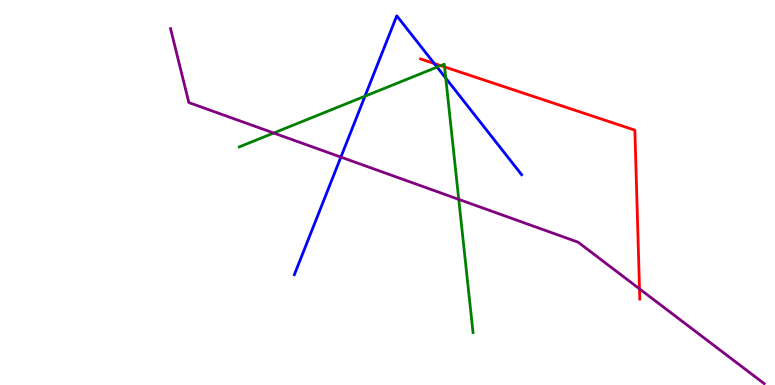[{'lines': ['blue', 'red'], 'intersections': [{'x': 5.6, 'y': 8.35}]}, {'lines': ['green', 'red'], 'intersections': [{'x': 5.69, 'y': 8.3}, {'x': 5.74, 'y': 8.26}]}, {'lines': ['purple', 'red'], 'intersections': [{'x': 8.25, 'y': 2.5}]}, {'lines': ['blue', 'green'], 'intersections': [{'x': 4.71, 'y': 7.5}, {'x': 5.64, 'y': 8.26}, {'x': 5.75, 'y': 7.97}]}, {'lines': ['blue', 'purple'], 'intersections': [{'x': 4.4, 'y': 5.92}]}, {'lines': ['green', 'purple'], 'intersections': [{'x': 3.53, 'y': 6.55}, {'x': 5.92, 'y': 4.82}]}]